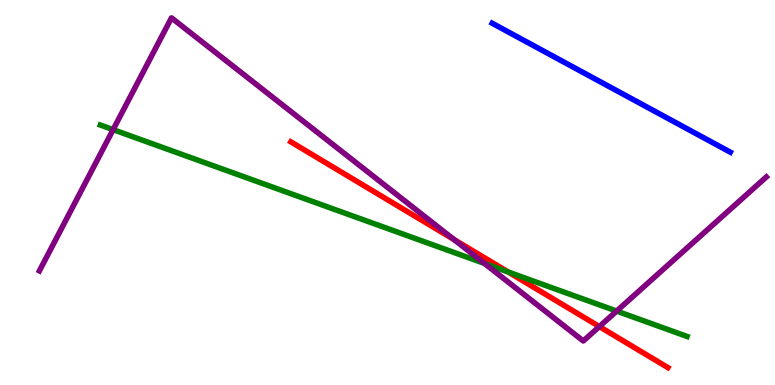[{'lines': ['blue', 'red'], 'intersections': []}, {'lines': ['green', 'red'], 'intersections': [{'x': 6.56, 'y': 2.93}]}, {'lines': ['purple', 'red'], 'intersections': [{'x': 5.86, 'y': 3.78}, {'x': 7.73, 'y': 1.52}]}, {'lines': ['blue', 'green'], 'intersections': []}, {'lines': ['blue', 'purple'], 'intersections': []}, {'lines': ['green', 'purple'], 'intersections': [{'x': 1.46, 'y': 6.63}, {'x': 6.25, 'y': 3.16}, {'x': 7.96, 'y': 1.92}]}]